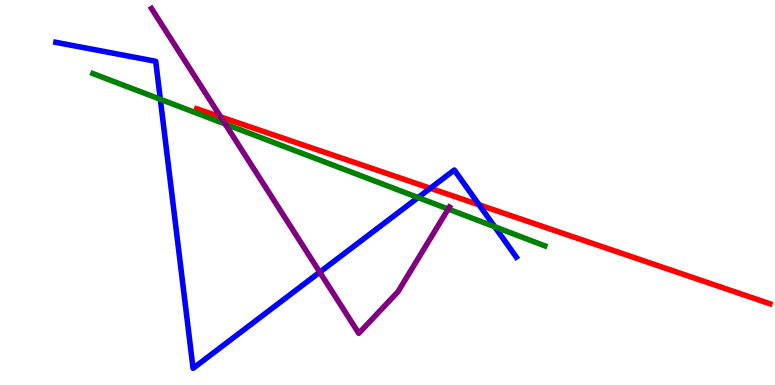[{'lines': ['blue', 'red'], 'intersections': [{'x': 5.55, 'y': 5.11}, {'x': 6.18, 'y': 4.68}]}, {'lines': ['green', 'red'], 'intersections': []}, {'lines': ['purple', 'red'], 'intersections': [{'x': 2.85, 'y': 6.96}]}, {'lines': ['blue', 'green'], 'intersections': [{'x': 2.07, 'y': 7.42}, {'x': 5.39, 'y': 4.87}, {'x': 6.38, 'y': 4.11}]}, {'lines': ['blue', 'purple'], 'intersections': [{'x': 4.13, 'y': 2.93}]}, {'lines': ['green', 'purple'], 'intersections': [{'x': 2.91, 'y': 6.78}, {'x': 5.78, 'y': 4.57}]}]